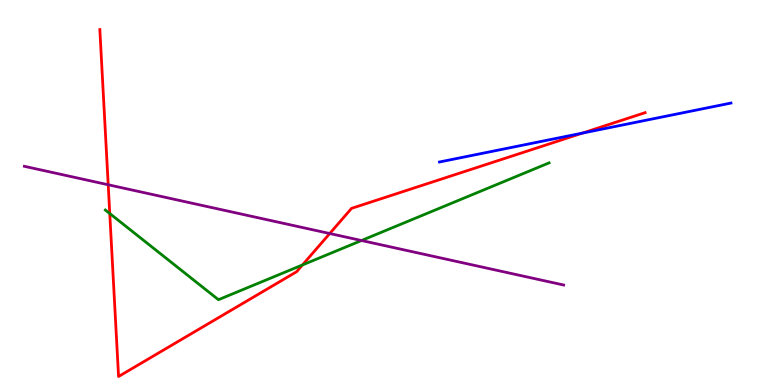[{'lines': ['blue', 'red'], 'intersections': [{'x': 7.52, 'y': 6.54}]}, {'lines': ['green', 'red'], 'intersections': [{'x': 1.42, 'y': 4.45}, {'x': 3.9, 'y': 3.12}]}, {'lines': ['purple', 'red'], 'intersections': [{'x': 1.4, 'y': 5.2}, {'x': 4.25, 'y': 3.93}]}, {'lines': ['blue', 'green'], 'intersections': []}, {'lines': ['blue', 'purple'], 'intersections': []}, {'lines': ['green', 'purple'], 'intersections': [{'x': 4.66, 'y': 3.75}]}]